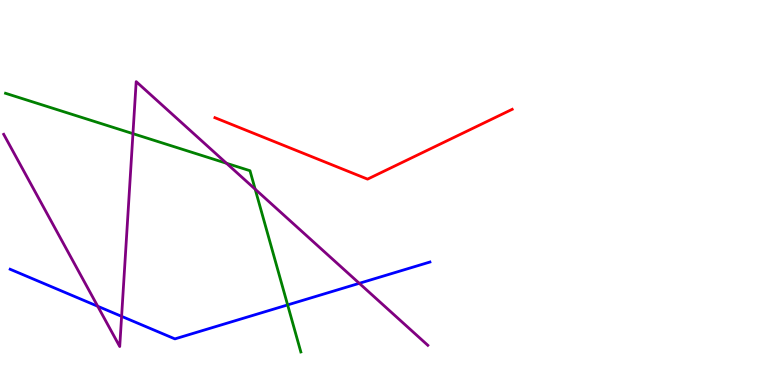[{'lines': ['blue', 'red'], 'intersections': []}, {'lines': ['green', 'red'], 'intersections': []}, {'lines': ['purple', 'red'], 'intersections': []}, {'lines': ['blue', 'green'], 'intersections': [{'x': 3.71, 'y': 2.08}]}, {'lines': ['blue', 'purple'], 'intersections': [{'x': 1.26, 'y': 2.05}, {'x': 1.57, 'y': 1.78}, {'x': 4.64, 'y': 2.64}]}, {'lines': ['green', 'purple'], 'intersections': [{'x': 1.72, 'y': 6.53}, {'x': 2.92, 'y': 5.76}, {'x': 3.29, 'y': 5.09}]}]